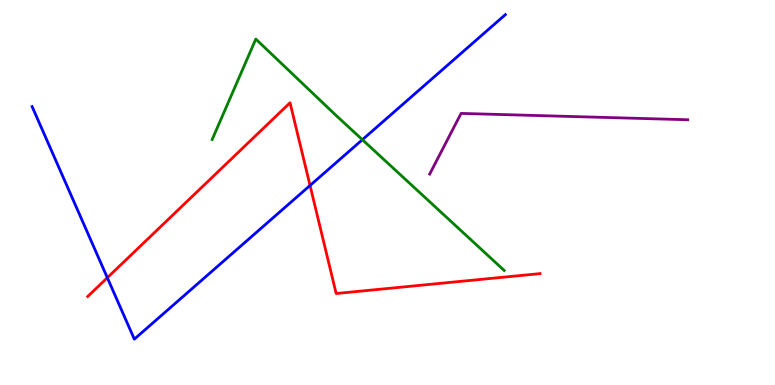[{'lines': ['blue', 'red'], 'intersections': [{'x': 1.38, 'y': 2.79}, {'x': 4.0, 'y': 5.18}]}, {'lines': ['green', 'red'], 'intersections': []}, {'lines': ['purple', 'red'], 'intersections': []}, {'lines': ['blue', 'green'], 'intersections': [{'x': 4.68, 'y': 6.37}]}, {'lines': ['blue', 'purple'], 'intersections': []}, {'lines': ['green', 'purple'], 'intersections': []}]